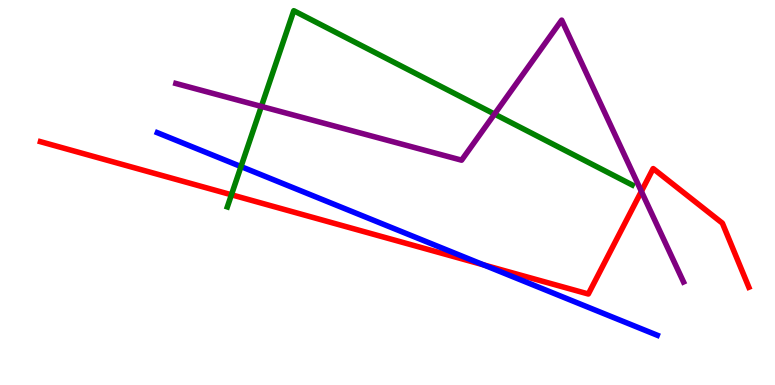[{'lines': ['blue', 'red'], 'intersections': [{'x': 6.24, 'y': 3.12}]}, {'lines': ['green', 'red'], 'intersections': [{'x': 2.99, 'y': 4.94}]}, {'lines': ['purple', 'red'], 'intersections': [{'x': 8.28, 'y': 5.03}]}, {'lines': ['blue', 'green'], 'intersections': [{'x': 3.11, 'y': 5.67}]}, {'lines': ['blue', 'purple'], 'intersections': []}, {'lines': ['green', 'purple'], 'intersections': [{'x': 3.37, 'y': 7.24}, {'x': 6.38, 'y': 7.04}]}]